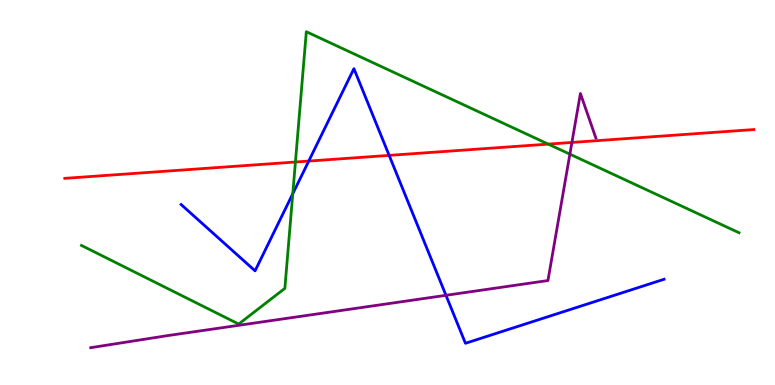[{'lines': ['blue', 'red'], 'intersections': [{'x': 3.98, 'y': 5.82}, {'x': 5.02, 'y': 5.96}]}, {'lines': ['green', 'red'], 'intersections': [{'x': 3.81, 'y': 5.79}, {'x': 7.07, 'y': 6.26}]}, {'lines': ['purple', 'red'], 'intersections': [{'x': 7.38, 'y': 6.3}]}, {'lines': ['blue', 'green'], 'intersections': [{'x': 3.78, 'y': 4.97}]}, {'lines': ['blue', 'purple'], 'intersections': [{'x': 5.75, 'y': 2.33}]}, {'lines': ['green', 'purple'], 'intersections': [{'x': 7.35, 'y': 6.0}]}]